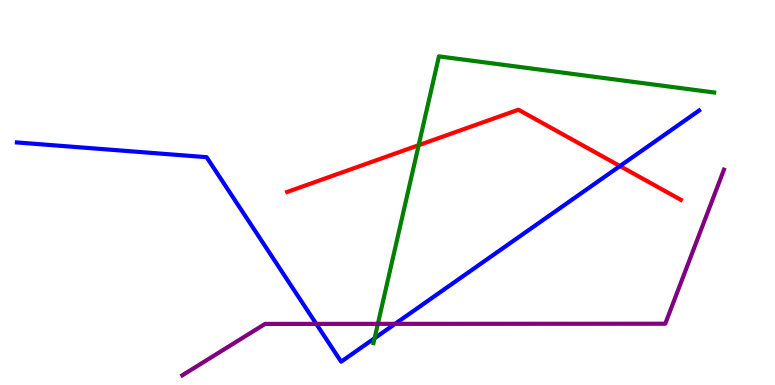[{'lines': ['blue', 'red'], 'intersections': [{'x': 8.0, 'y': 5.69}]}, {'lines': ['green', 'red'], 'intersections': [{'x': 5.4, 'y': 6.23}]}, {'lines': ['purple', 'red'], 'intersections': []}, {'lines': ['blue', 'green'], 'intersections': [{'x': 4.83, 'y': 1.21}]}, {'lines': ['blue', 'purple'], 'intersections': [{'x': 4.08, 'y': 1.59}, {'x': 5.1, 'y': 1.59}]}, {'lines': ['green', 'purple'], 'intersections': [{'x': 4.88, 'y': 1.59}]}]